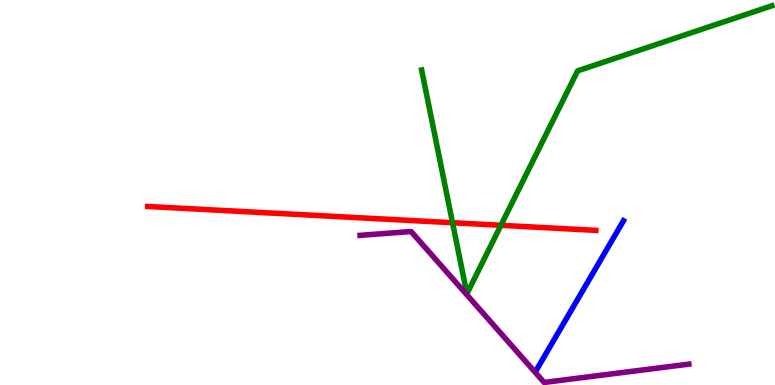[{'lines': ['blue', 'red'], 'intersections': []}, {'lines': ['green', 'red'], 'intersections': [{'x': 5.84, 'y': 4.21}, {'x': 6.46, 'y': 4.15}]}, {'lines': ['purple', 'red'], 'intersections': []}, {'lines': ['blue', 'green'], 'intersections': []}, {'lines': ['blue', 'purple'], 'intersections': []}, {'lines': ['green', 'purple'], 'intersections': []}]